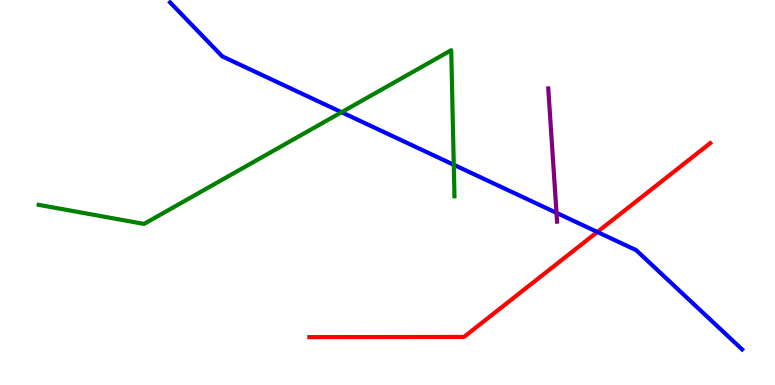[{'lines': ['blue', 'red'], 'intersections': [{'x': 7.71, 'y': 3.97}]}, {'lines': ['green', 'red'], 'intersections': []}, {'lines': ['purple', 'red'], 'intersections': []}, {'lines': ['blue', 'green'], 'intersections': [{'x': 4.41, 'y': 7.08}, {'x': 5.85, 'y': 5.72}]}, {'lines': ['blue', 'purple'], 'intersections': [{'x': 7.18, 'y': 4.47}]}, {'lines': ['green', 'purple'], 'intersections': []}]